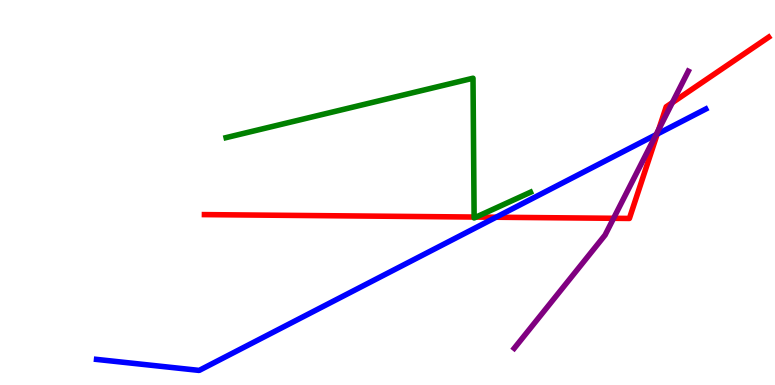[{'lines': ['blue', 'red'], 'intersections': [{'x': 6.4, 'y': 4.36}, {'x': 8.48, 'y': 6.52}]}, {'lines': ['green', 'red'], 'intersections': [{'x': 6.12, 'y': 4.36}, {'x': 6.14, 'y': 4.36}]}, {'lines': ['purple', 'red'], 'intersections': [{'x': 7.92, 'y': 4.33}, {'x': 8.5, 'y': 6.64}, {'x': 8.68, 'y': 7.33}]}, {'lines': ['blue', 'green'], 'intersections': []}, {'lines': ['blue', 'purple'], 'intersections': [{'x': 8.47, 'y': 6.5}]}, {'lines': ['green', 'purple'], 'intersections': []}]